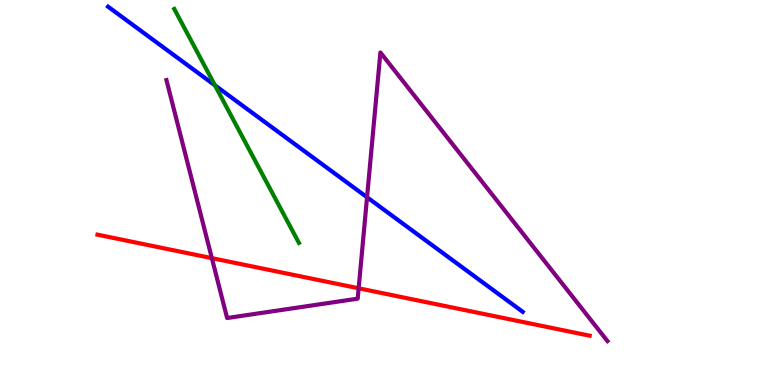[{'lines': ['blue', 'red'], 'intersections': []}, {'lines': ['green', 'red'], 'intersections': []}, {'lines': ['purple', 'red'], 'intersections': [{'x': 2.73, 'y': 3.29}, {'x': 4.63, 'y': 2.51}]}, {'lines': ['blue', 'green'], 'intersections': [{'x': 2.77, 'y': 7.78}]}, {'lines': ['blue', 'purple'], 'intersections': [{'x': 4.74, 'y': 4.88}]}, {'lines': ['green', 'purple'], 'intersections': []}]